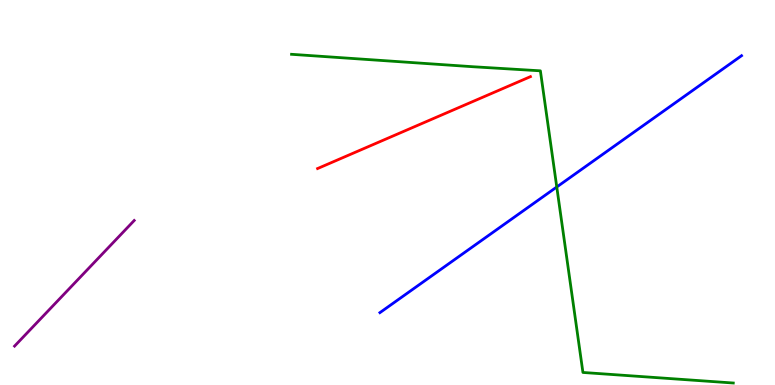[{'lines': ['blue', 'red'], 'intersections': []}, {'lines': ['green', 'red'], 'intersections': []}, {'lines': ['purple', 'red'], 'intersections': []}, {'lines': ['blue', 'green'], 'intersections': [{'x': 7.18, 'y': 5.14}]}, {'lines': ['blue', 'purple'], 'intersections': []}, {'lines': ['green', 'purple'], 'intersections': []}]